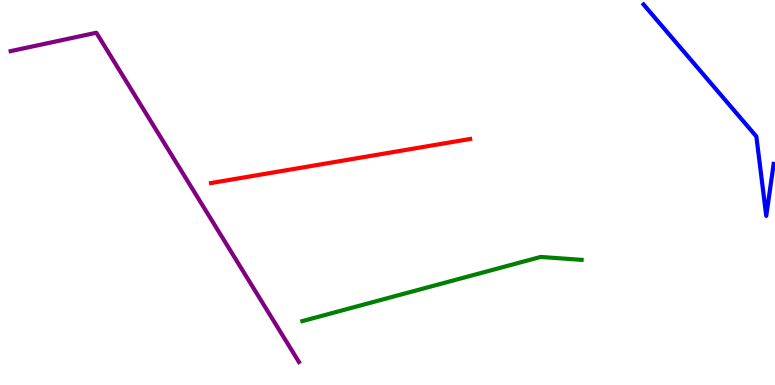[{'lines': ['blue', 'red'], 'intersections': []}, {'lines': ['green', 'red'], 'intersections': []}, {'lines': ['purple', 'red'], 'intersections': []}, {'lines': ['blue', 'green'], 'intersections': []}, {'lines': ['blue', 'purple'], 'intersections': []}, {'lines': ['green', 'purple'], 'intersections': []}]